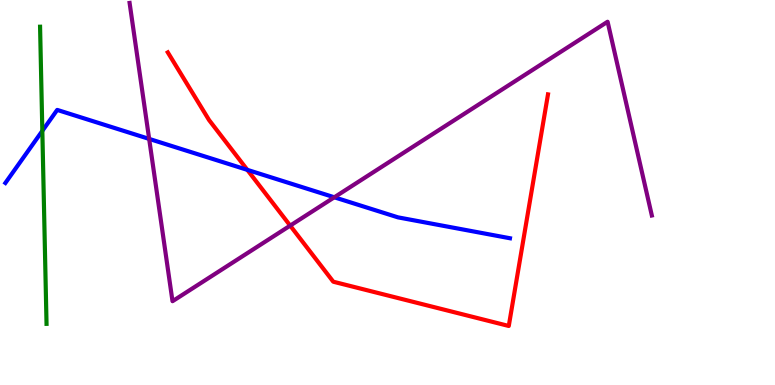[{'lines': ['blue', 'red'], 'intersections': [{'x': 3.19, 'y': 5.59}]}, {'lines': ['green', 'red'], 'intersections': []}, {'lines': ['purple', 'red'], 'intersections': [{'x': 3.74, 'y': 4.14}]}, {'lines': ['blue', 'green'], 'intersections': [{'x': 0.546, 'y': 6.6}]}, {'lines': ['blue', 'purple'], 'intersections': [{'x': 1.92, 'y': 6.39}, {'x': 4.31, 'y': 4.88}]}, {'lines': ['green', 'purple'], 'intersections': []}]